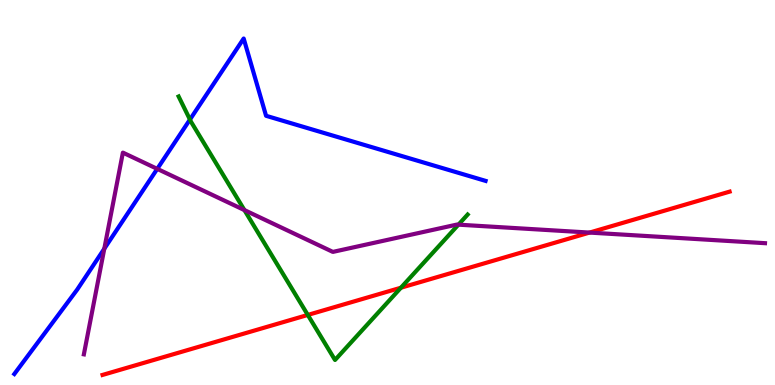[{'lines': ['blue', 'red'], 'intersections': []}, {'lines': ['green', 'red'], 'intersections': [{'x': 3.97, 'y': 1.82}, {'x': 5.17, 'y': 2.53}]}, {'lines': ['purple', 'red'], 'intersections': [{'x': 7.61, 'y': 3.96}]}, {'lines': ['blue', 'green'], 'intersections': [{'x': 2.45, 'y': 6.89}]}, {'lines': ['blue', 'purple'], 'intersections': [{'x': 1.35, 'y': 3.54}, {'x': 2.03, 'y': 5.61}]}, {'lines': ['green', 'purple'], 'intersections': [{'x': 3.15, 'y': 4.54}, {'x': 5.92, 'y': 4.16}]}]